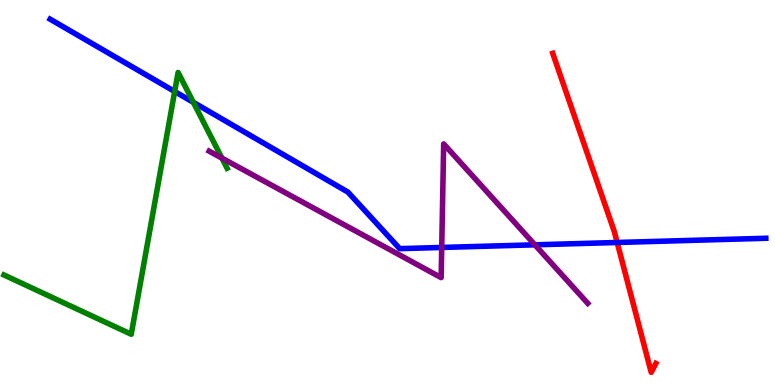[{'lines': ['blue', 'red'], 'intersections': [{'x': 7.96, 'y': 3.7}]}, {'lines': ['green', 'red'], 'intersections': []}, {'lines': ['purple', 'red'], 'intersections': []}, {'lines': ['blue', 'green'], 'intersections': [{'x': 2.25, 'y': 7.62}, {'x': 2.5, 'y': 7.34}]}, {'lines': ['blue', 'purple'], 'intersections': [{'x': 5.7, 'y': 3.57}, {'x': 6.9, 'y': 3.64}]}, {'lines': ['green', 'purple'], 'intersections': [{'x': 2.86, 'y': 5.89}]}]